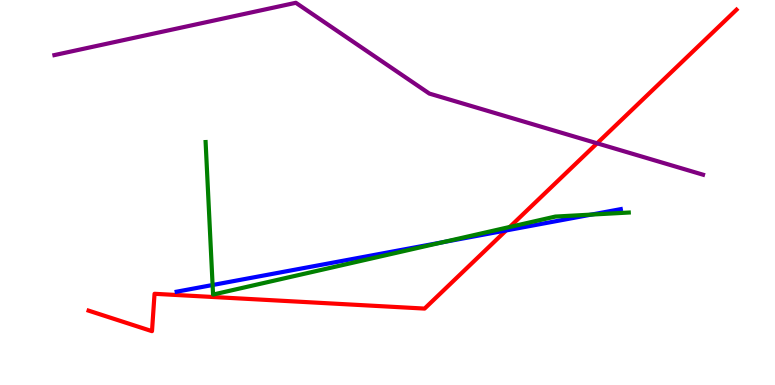[{'lines': ['blue', 'red'], 'intersections': [{'x': 6.53, 'y': 4.01}]}, {'lines': ['green', 'red'], 'intersections': [{'x': 6.58, 'y': 4.1}]}, {'lines': ['purple', 'red'], 'intersections': [{'x': 7.7, 'y': 6.28}]}, {'lines': ['blue', 'green'], 'intersections': [{'x': 2.74, 'y': 2.6}, {'x': 5.71, 'y': 3.71}, {'x': 7.63, 'y': 4.43}]}, {'lines': ['blue', 'purple'], 'intersections': []}, {'lines': ['green', 'purple'], 'intersections': []}]